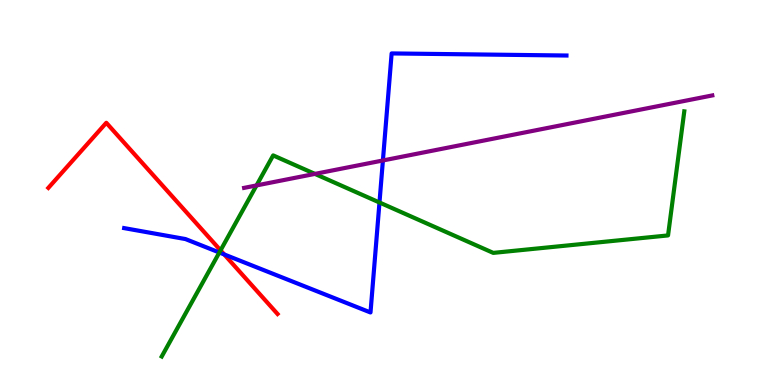[{'lines': ['blue', 'red'], 'intersections': [{'x': 2.89, 'y': 3.39}]}, {'lines': ['green', 'red'], 'intersections': [{'x': 2.85, 'y': 3.5}]}, {'lines': ['purple', 'red'], 'intersections': []}, {'lines': ['blue', 'green'], 'intersections': [{'x': 2.83, 'y': 3.44}, {'x': 4.9, 'y': 4.74}]}, {'lines': ['blue', 'purple'], 'intersections': [{'x': 4.94, 'y': 5.83}]}, {'lines': ['green', 'purple'], 'intersections': [{'x': 3.31, 'y': 5.18}, {'x': 4.06, 'y': 5.48}]}]